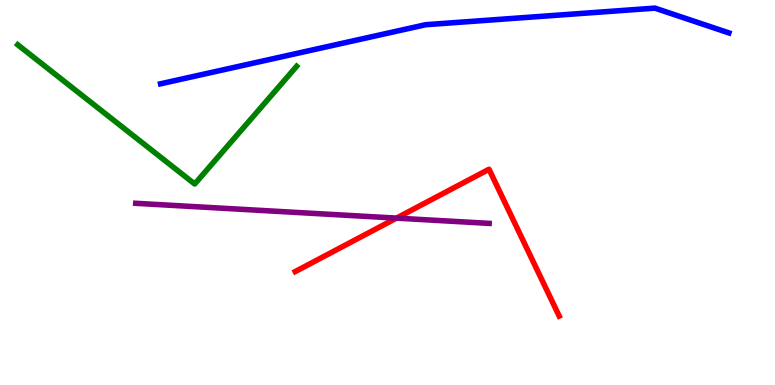[{'lines': ['blue', 'red'], 'intersections': []}, {'lines': ['green', 'red'], 'intersections': []}, {'lines': ['purple', 'red'], 'intersections': [{'x': 5.12, 'y': 4.33}]}, {'lines': ['blue', 'green'], 'intersections': []}, {'lines': ['blue', 'purple'], 'intersections': []}, {'lines': ['green', 'purple'], 'intersections': []}]